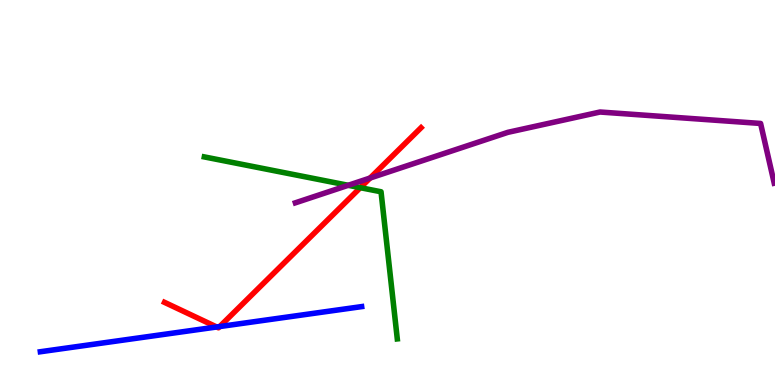[{'lines': ['blue', 'red'], 'intersections': [{'x': 2.8, 'y': 1.51}, {'x': 2.83, 'y': 1.52}]}, {'lines': ['green', 'red'], 'intersections': [{'x': 4.65, 'y': 5.13}]}, {'lines': ['purple', 'red'], 'intersections': [{'x': 4.78, 'y': 5.38}]}, {'lines': ['blue', 'green'], 'intersections': []}, {'lines': ['blue', 'purple'], 'intersections': []}, {'lines': ['green', 'purple'], 'intersections': [{'x': 4.49, 'y': 5.19}]}]